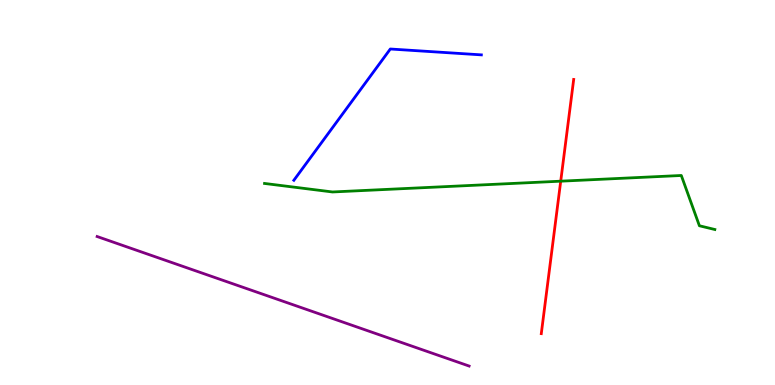[{'lines': ['blue', 'red'], 'intersections': []}, {'lines': ['green', 'red'], 'intersections': [{'x': 7.24, 'y': 5.29}]}, {'lines': ['purple', 'red'], 'intersections': []}, {'lines': ['blue', 'green'], 'intersections': []}, {'lines': ['blue', 'purple'], 'intersections': []}, {'lines': ['green', 'purple'], 'intersections': []}]